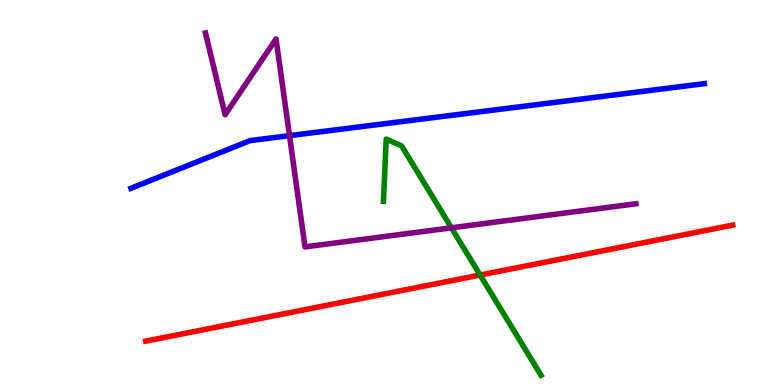[{'lines': ['blue', 'red'], 'intersections': []}, {'lines': ['green', 'red'], 'intersections': [{'x': 6.19, 'y': 2.86}]}, {'lines': ['purple', 'red'], 'intersections': []}, {'lines': ['blue', 'green'], 'intersections': []}, {'lines': ['blue', 'purple'], 'intersections': [{'x': 3.74, 'y': 6.48}]}, {'lines': ['green', 'purple'], 'intersections': [{'x': 5.82, 'y': 4.08}]}]